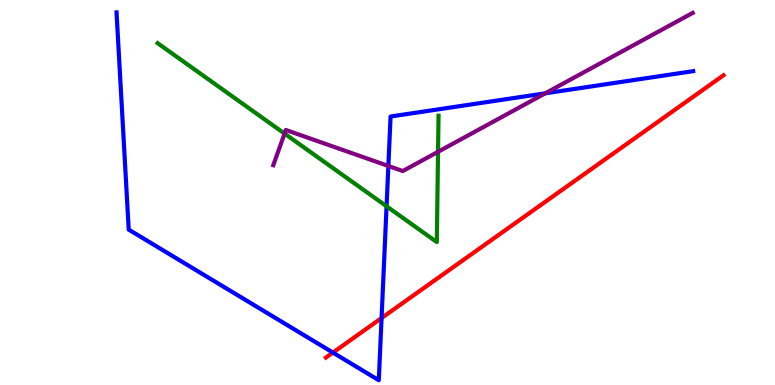[{'lines': ['blue', 'red'], 'intersections': [{'x': 4.3, 'y': 0.842}, {'x': 4.92, 'y': 1.74}]}, {'lines': ['green', 'red'], 'intersections': []}, {'lines': ['purple', 'red'], 'intersections': []}, {'lines': ['blue', 'green'], 'intersections': [{'x': 4.99, 'y': 4.64}]}, {'lines': ['blue', 'purple'], 'intersections': [{'x': 5.01, 'y': 5.69}, {'x': 7.04, 'y': 7.58}]}, {'lines': ['green', 'purple'], 'intersections': [{'x': 3.67, 'y': 6.53}, {'x': 5.65, 'y': 6.06}]}]